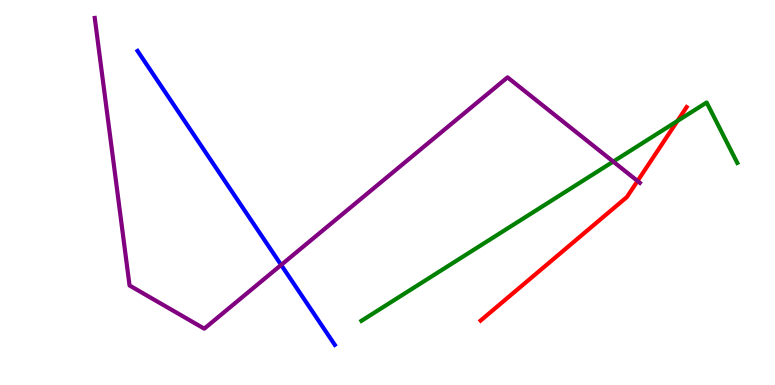[{'lines': ['blue', 'red'], 'intersections': []}, {'lines': ['green', 'red'], 'intersections': [{'x': 8.74, 'y': 6.86}]}, {'lines': ['purple', 'red'], 'intersections': [{'x': 8.23, 'y': 5.3}]}, {'lines': ['blue', 'green'], 'intersections': []}, {'lines': ['blue', 'purple'], 'intersections': [{'x': 3.63, 'y': 3.12}]}, {'lines': ['green', 'purple'], 'intersections': [{'x': 7.91, 'y': 5.8}]}]